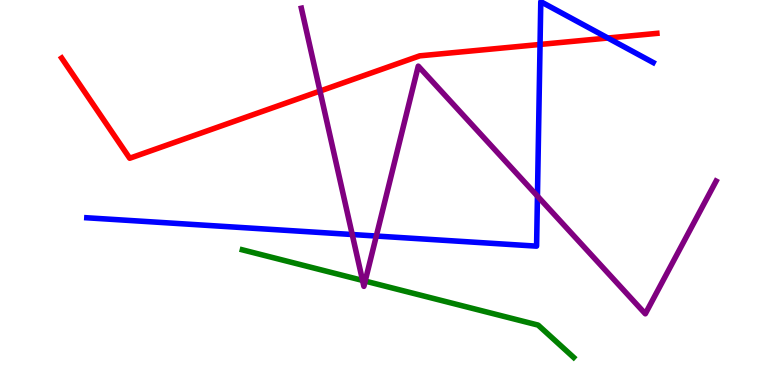[{'lines': ['blue', 'red'], 'intersections': [{'x': 6.97, 'y': 8.85}, {'x': 7.84, 'y': 9.01}]}, {'lines': ['green', 'red'], 'intersections': []}, {'lines': ['purple', 'red'], 'intersections': [{'x': 4.13, 'y': 7.63}]}, {'lines': ['blue', 'green'], 'intersections': []}, {'lines': ['blue', 'purple'], 'intersections': [{'x': 4.54, 'y': 3.91}, {'x': 4.86, 'y': 3.87}, {'x': 6.93, 'y': 4.91}]}, {'lines': ['green', 'purple'], 'intersections': [{'x': 4.68, 'y': 2.72}, {'x': 4.71, 'y': 2.7}]}]